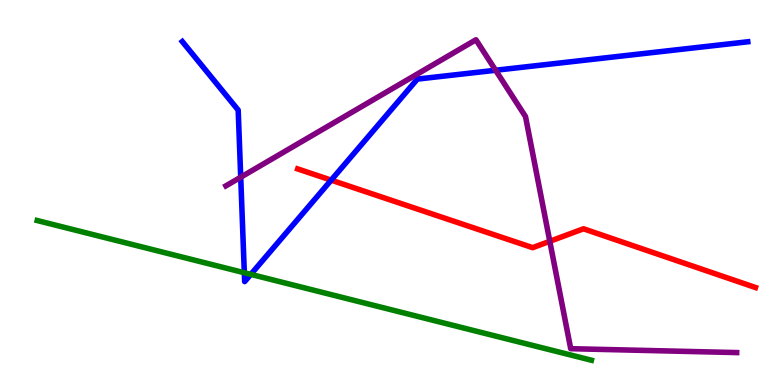[{'lines': ['blue', 'red'], 'intersections': [{'x': 4.27, 'y': 5.32}]}, {'lines': ['green', 'red'], 'intersections': []}, {'lines': ['purple', 'red'], 'intersections': [{'x': 7.09, 'y': 3.73}]}, {'lines': ['blue', 'green'], 'intersections': [{'x': 3.15, 'y': 2.92}, {'x': 3.24, 'y': 2.87}]}, {'lines': ['blue', 'purple'], 'intersections': [{'x': 3.11, 'y': 5.4}, {'x': 6.4, 'y': 8.18}]}, {'lines': ['green', 'purple'], 'intersections': []}]